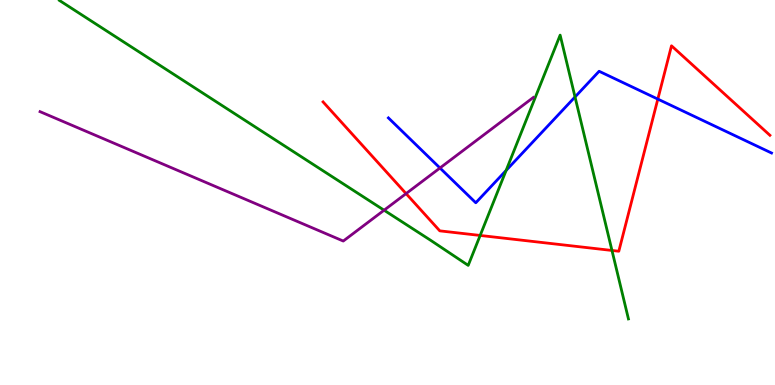[{'lines': ['blue', 'red'], 'intersections': [{'x': 8.49, 'y': 7.43}]}, {'lines': ['green', 'red'], 'intersections': [{'x': 6.2, 'y': 3.88}, {'x': 7.9, 'y': 3.49}]}, {'lines': ['purple', 'red'], 'intersections': [{'x': 5.24, 'y': 4.97}]}, {'lines': ['blue', 'green'], 'intersections': [{'x': 6.53, 'y': 5.57}, {'x': 7.42, 'y': 7.48}]}, {'lines': ['blue', 'purple'], 'intersections': [{'x': 5.68, 'y': 5.64}]}, {'lines': ['green', 'purple'], 'intersections': [{'x': 4.96, 'y': 4.54}]}]